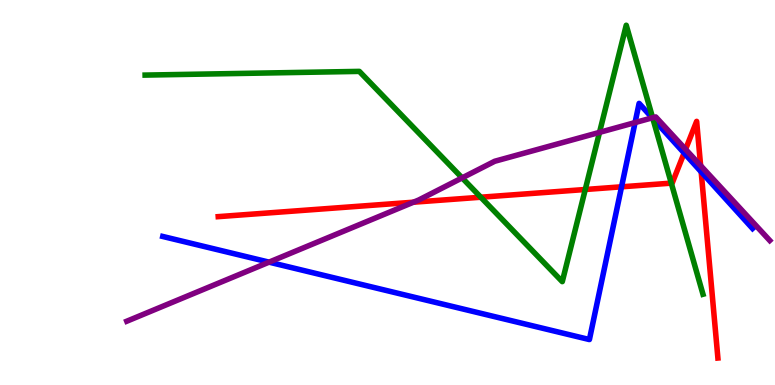[{'lines': ['blue', 'red'], 'intersections': [{'x': 8.02, 'y': 5.15}, {'x': 8.83, 'y': 6.03}, {'x': 9.05, 'y': 5.54}]}, {'lines': ['green', 'red'], 'intersections': [{'x': 6.2, 'y': 4.88}, {'x': 7.55, 'y': 5.08}, {'x': 8.66, 'y': 5.24}]}, {'lines': ['purple', 'red'], 'intersections': [{'x': 5.33, 'y': 4.75}, {'x': 8.85, 'y': 6.12}, {'x': 9.04, 'y': 5.7}]}, {'lines': ['blue', 'green'], 'intersections': [{'x': 8.42, 'y': 6.92}]}, {'lines': ['blue', 'purple'], 'intersections': [{'x': 3.47, 'y': 3.19}, {'x': 8.19, 'y': 6.82}, {'x': 8.42, 'y': 6.94}]}, {'lines': ['green', 'purple'], 'intersections': [{'x': 5.96, 'y': 5.38}, {'x': 7.74, 'y': 6.56}, {'x': 8.42, 'y': 6.94}]}]